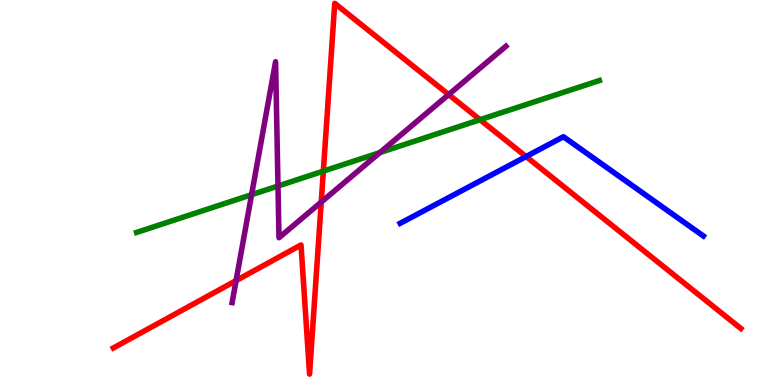[{'lines': ['blue', 'red'], 'intersections': [{'x': 6.79, 'y': 5.93}]}, {'lines': ['green', 'red'], 'intersections': [{'x': 4.17, 'y': 5.55}, {'x': 6.19, 'y': 6.89}]}, {'lines': ['purple', 'red'], 'intersections': [{'x': 3.05, 'y': 2.71}, {'x': 4.15, 'y': 4.75}, {'x': 5.79, 'y': 7.54}]}, {'lines': ['blue', 'green'], 'intersections': []}, {'lines': ['blue', 'purple'], 'intersections': []}, {'lines': ['green', 'purple'], 'intersections': [{'x': 3.25, 'y': 4.94}, {'x': 3.59, 'y': 5.17}, {'x': 4.9, 'y': 6.04}]}]